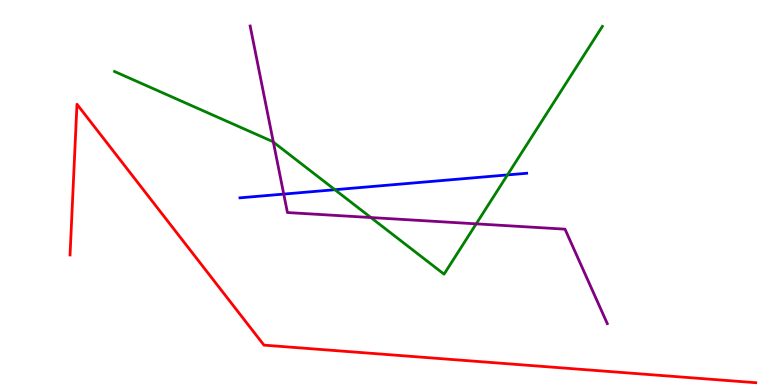[{'lines': ['blue', 'red'], 'intersections': []}, {'lines': ['green', 'red'], 'intersections': []}, {'lines': ['purple', 'red'], 'intersections': []}, {'lines': ['blue', 'green'], 'intersections': [{'x': 4.32, 'y': 5.07}, {'x': 6.55, 'y': 5.46}]}, {'lines': ['blue', 'purple'], 'intersections': [{'x': 3.66, 'y': 4.96}]}, {'lines': ['green', 'purple'], 'intersections': [{'x': 3.53, 'y': 6.31}, {'x': 4.79, 'y': 4.35}, {'x': 6.14, 'y': 4.19}]}]